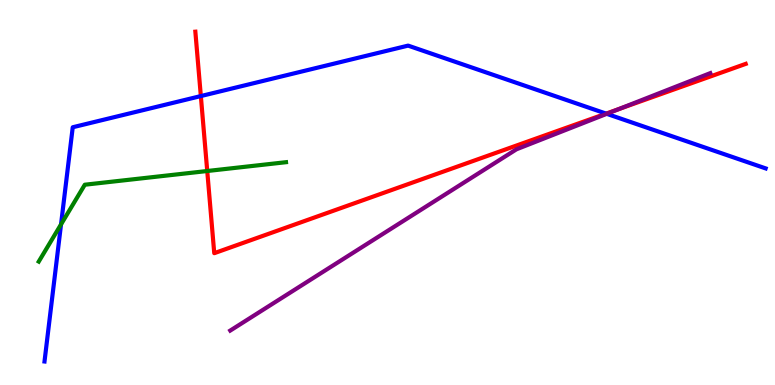[{'lines': ['blue', 'red'], 'intersections': [{'x': 2.59, 'y': 7.5}, {'x': 7.82, 'y': 7.05}]}, {'lines': ['green', 'red'], 'intersections': [{'x': 2.67, 'y': 5.56}]}, {'lines': ['purple', 'red'], 'intersections': [{'x': 7.99, 'y': 7.17}]}, {'lines': ['blue', 'green'], 'intersections': [{'x': 0.787, 'y': 4.17}]}, {'lines': ['blue', 'purple'], 'intersections': [{'x': 7.83, 'y': 7.04}]}, {'lines': ['green', 'purple'], 'intersections': []}]